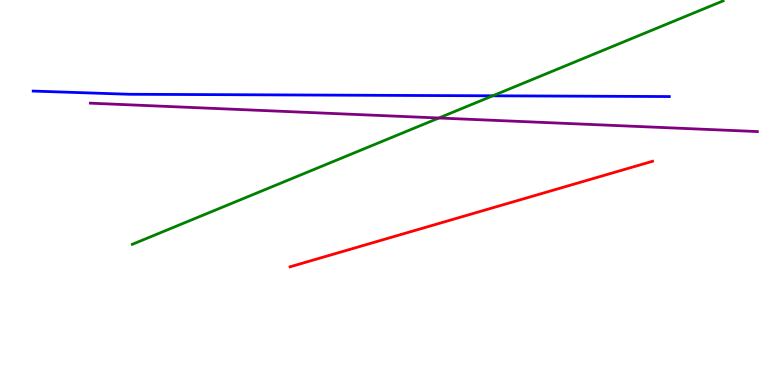[{'lines': ['blue', 'red'], 'intersections': []}, {'lines': ['green', 'red'], 'intersections': []}, {'lines': ['purple', 'red'], 'intersections': []}, {'lines': ['blue', 'green'], 'intersections': [{'x': 6.36, 'y': 7.51}]}, {'lines': ['blue', 'purple'], 'intersections': []}, {'lines': ['green', 'purple'], 'intersections': [{'x': 5.66, 'y': 6.94}]}]